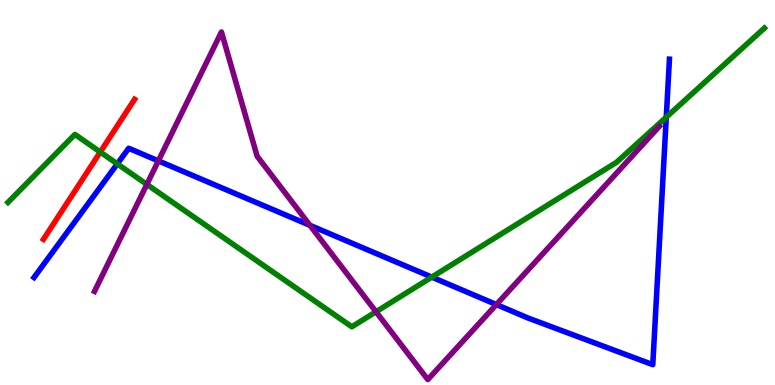[{'lines': ['blue', 'red'], 'intersections': []}, {'lines': ['green', 'red'], 'intersections': [{'x': 1.29, 'y': 6.05}]}, {'lines': ['purple', 'red'], 'intersections': []}, {'lines': ['blue', 'green'], 'intersections': [{'x': 1.51, 'y': 5.74}, {'x': 5.57, 'y': 2.8}, {'x': 8.6, 'y': 6.96}]}, {'lines': ['blue', 'purple'], 'intersections': [{'x': 2.04, 'y': 5.82}, {'x': 4.0, 'y': 4.15}, {'x': 6.4, 'y': 2.09}]}, {'lines': ['green', 'purple'], 'intersections': [{'x': 1.89, 'y': 5.21}, {'x': 4.85, 'y': 1.9}]}]